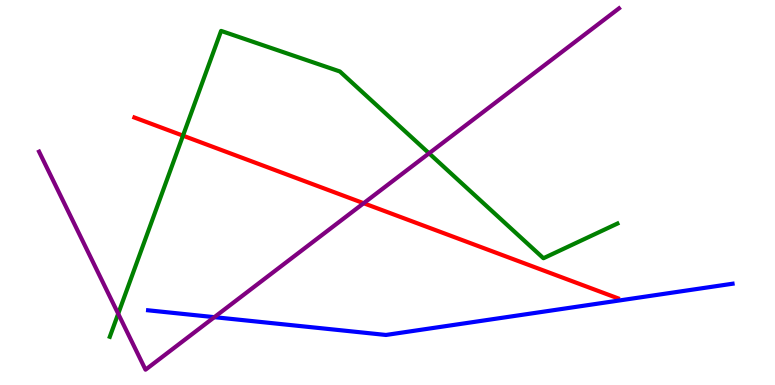[{'lines': ['blue', 'red'], 'intersections': []}, {'lines': ['green', 'red'], 'intersections': [{'x': 2.36, 'y': 6.48}]}, {'lines': ['purple', 'red'], 'intersections': [{'x': 4.69, 'y': 4.72}]}, {'lines': ['blue', 'green'], 'intersections': []}, {'lines': ['blue', 'purple'], 'intersections': [{'x': 2.77, 'y': 1.76}]}, {'lines': ['green', 'purple'], 'intersections': [{'x': 1.53, 'y': 1.85}, {'x': 5.54, 'y': 6.02}]}]